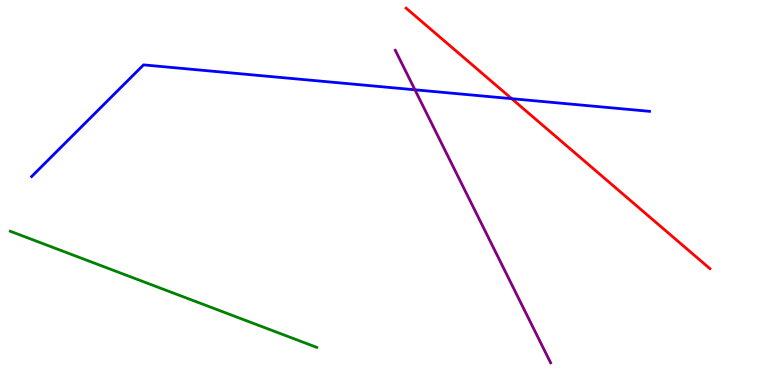[{'lines': ['blue', 'red'], 'intersections': [{'x': 6.6, 'y': 7.44}]}, {'lines': ['green', 'red'], 'intersections': []}, {'lines': ['purple', 'red'], 'intersections': []}, {'lines': ['blue', 'green'], 'intersections': []}, {'lines': ['blue', 'purple'], 'intersections': [{'x': 5.35, 'y': 7.67}]}, {'lines': ['green', 'purple'], 'intersections': []}]